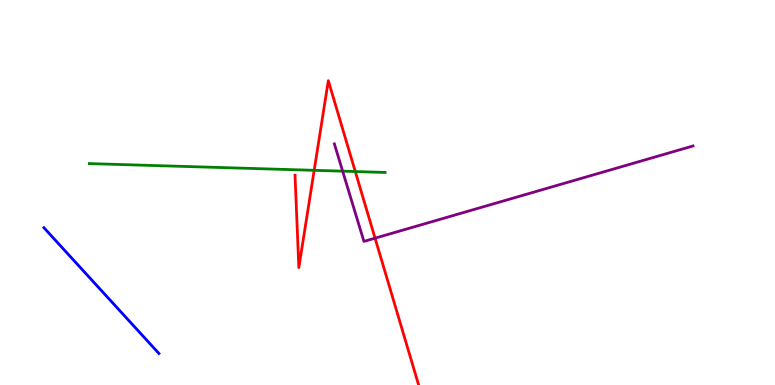[{'lines': ['blue', 'red'], 'intersections': []}, {'lines': ['green', 'red'], 'intersections': [{'x': 4.05, 'y': 5.58}, {'x': 4.58, 'y': 5.54}]}, {'lines': ['purple', 'red'], 'intersections': [{'x': 4.84, 'y': 3.81}]}, {'lines': ['blue', 'green'], 'intersections': []}, {'lines': ['blue', 'purple'], 'intersections': []}, {'lines': ['green', 'purple'], 'intersections': [{'x': 4.42, 'y': 5.55}]}]